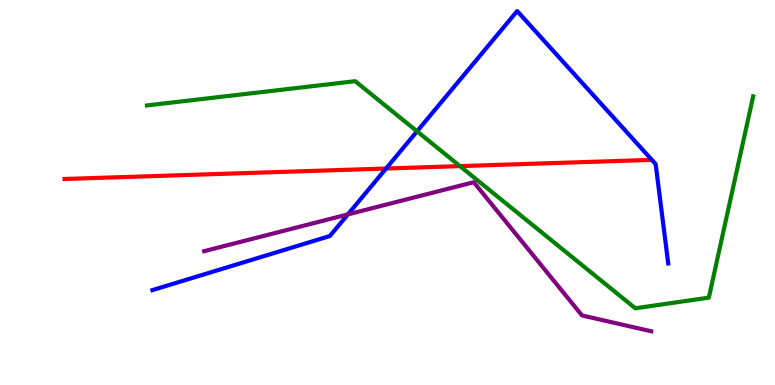[{'lines': ['blue', 'red'], 'intersections': [{'x': 4.98, 'y': 5.62}]}, {'lines': ['green', 'red'], 'intersections': [{'x': 5.93, 'y': 5.69}]}, {'lines': ['purple', 'red'], 'intersections': []}, {'lines': ['blue', 'green'], 'intersections': [{'x': 5.38, 'y': 6.59}]}, {'lines': ['blue', 'purple'], 'intersections': [{'x': 4.49, 'y': 4.43}]}, {'lines': ['green', 'purple'], 'intersections': []}]